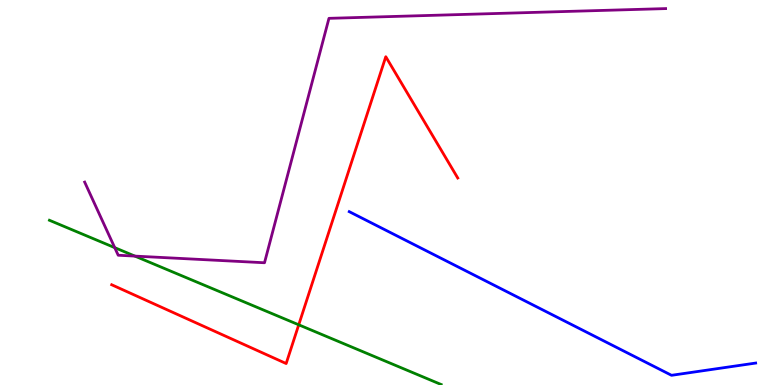[{'lines': ['blue', 'red'], 'intersections': []}, {'lines': ['green', 'red'], 'intersections': [{'x': 3.85, 'y': 1.56}]}, {'lines': ['purple', 'red'], 'intersections': []}, {'lines': ['blue', 'green'], 'intersections': []}, {'lines': ['blue', 'purple'], 'intersections': []}, {'lines': ['green', 'purple'], 'intersections': [{'x': 1.48, 'y': 3.57}, {'x': 1.74, 'y': 3.35}]}]